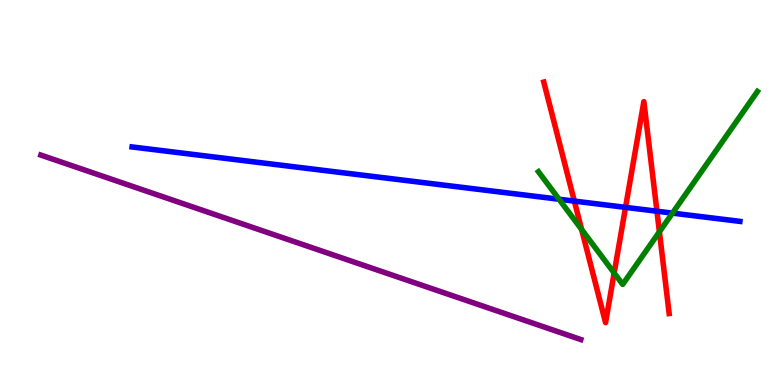[{'lines': ['blue', 'red'], 'intersections': [{'x': 7.41, 'y': 4.78}, {'x': 8.07, 'y': 4.61}, {'x': 8.48, 'y': 4.51}]}, {'lines': ['green', 'red'], 'intersections': [{'x': 7.51, 'y': 4.04}, {'x': 7.92, 'y': 2.91}, {'x': 8.51, 'y': 3.98}]}, {'lines': ['purple', 'red'], 'intersections': []}, {'lines': ['blue', 'green'], 'intersections': [{'x': 7.21, 'y': 4.83}, {'x': 8.68, 'y': 4.46}]}, {'lines': ['blue', 'purple'], 'intersections': []}, {'lines': ['green', 'purple'], 'intersections': []}]